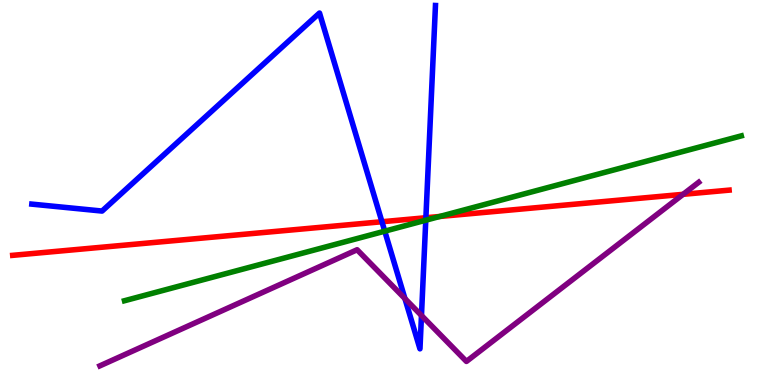[{'lines': ['blue', 'red'], 'intersections': [{'x': 4.93, 'y': 4.24}, {'x': 5.5, 'y': 4.34}]}, {'lines': ['green', 'red'], 'intersections': [{'x': 5.67, 'y': 4.38}]}, {'lines': ['purple', 'red'], 'intersections': [{'x': 8.81, 'y': 4.95}]}, {'lines': ['blue', 'green'], 'intersections': [{'x': 4.96, 'y': 4.0}, {'x': 5.49, 'y': 4.28}]}, {'lines': ['blue', 'purple'], 'intersections': [{'x': 5.22, 'y': 2.24}, {'x': 5.44, 'y': 1.81}]}, {'lines': ['green', 'purple'], 'intersections': []}]